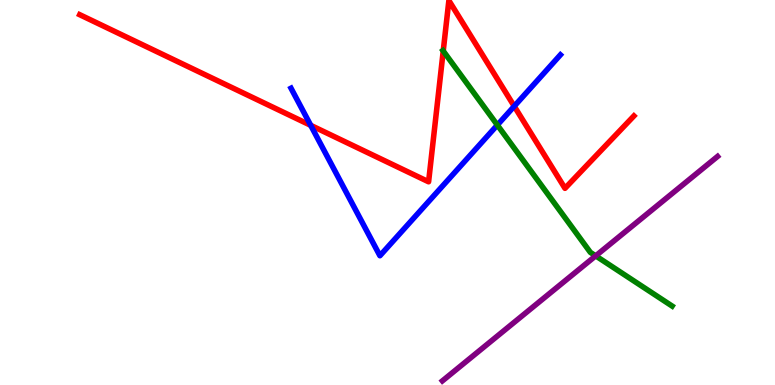[{'lines': ['blue', 'red'], 'intersections': [{'x': 4.01, 'y': 6.74}, {'x': 6.64, 'y': 7.24}]}, {'lines': ['green', 'red'], 'intersections': [{'x': 5.72, 'y': 8.68}]}, {'lines': ['purple', 'red'], 'intersections': []}, {'lines': ['blue', 'green'], 'intersections': [{'x': 6.42, 'y': 6.75}]}, {'lines': ['blue', 'purple'], 'intersections': []}, {'lines': ['green', 'purple'], 'intersections': [{'x': 7.69, 'y': 3.35}]}]